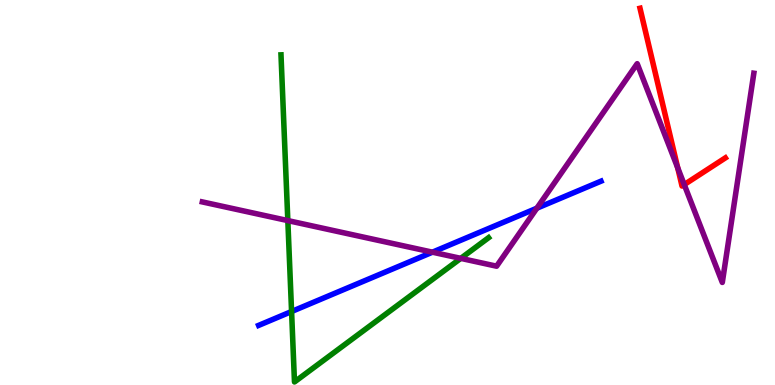[{'lines': ['blue', 'red'], 'intersections': []}, {'lines': ['green', 'red'], 'intersections': []}, {'lines': ['purple', 'red'], 'intersections': [{'x': 8.74, 'y': 5.64}, {'x': 8.83, 'y': 5.21}]}, {'lines': ['blue', 'green'], 'intersections': [{'x': 3.76, 'y': 1.91}]}, {'lines': ['blue', 'purple'], 'intersections': [{'x': 5.58, 'y': 3.45}, {'x': 6.93, 'y': 4.59}]}, {'lines': ['green', 'purple'], 'intersections': [{'x': 3.71, 'y': 4.27}, {'x': 5.95, 'y': 3.29}]}]